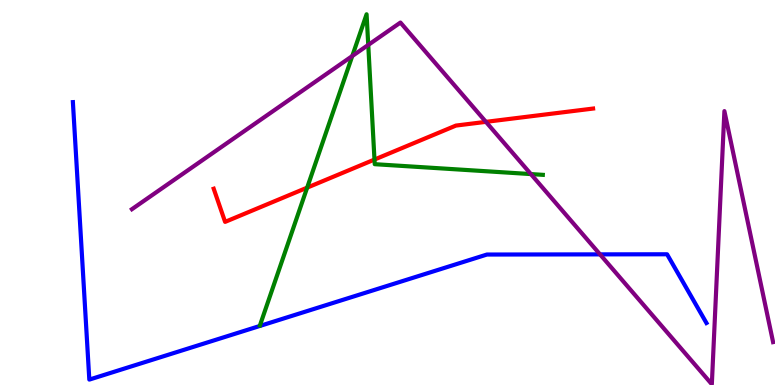[{'lines': ['blue', 'red'], 'intersections': []}, {'lines': ['green', 'red'], 'intersections': [{'x': 3.96, 'y': 5.13}, {'x': 4.83, 'y': 5.86}]}, {'lines': ['purple', 'red'], 'intersections': [{'x': 6.27, 'y': 6.83}]}, {'lines': ['blue', 'green'], 'intersections': []}, {'lines': ['blue', 'purple'], 'intersections': [{'x': 7.74, 'y': 3.39}]}, {'lines': ['green', 'purple'], 'intersections': [{'x': 4.55, 'y': 8.54}, {'x': 4.75, 'y': 8.83}, {'x': 6.85, 'y': 5.48}]}]